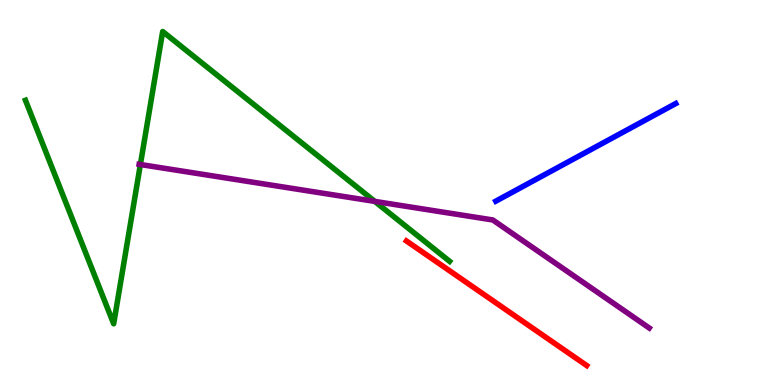[{'lines': ['blue', 'red'], 'intersections': []}, {'lines': ['green', 'red'], 'intersections': []}, {'lines': ['purple', 'red'], 'intersections': []}, {'lines': ['blue', 'green'], 'intersections': []}, {'lines': ['blue', 'purple'], 'intersections': []}, {'lines': ['green', 'purple'], 'intersections': [{'x': 1.81, 'y': 5.73}, {'x': 4.84, 'y': 4.77}]}]